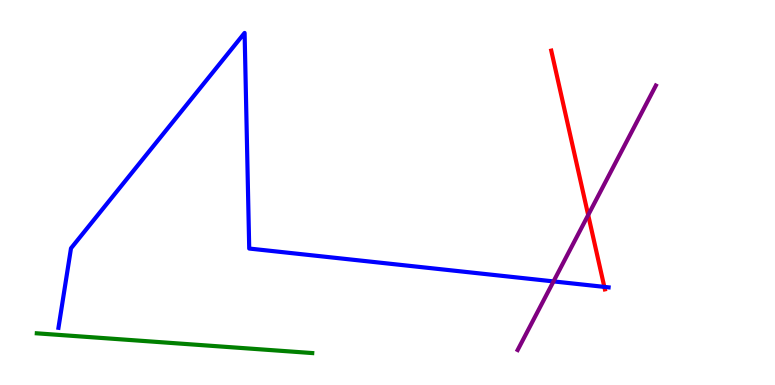[{'lines': ['blue', 'red'], 'intersections': [{'x': 7.8, 'y': 2.55}]}, {'lines': ['green', 'red'], 'intersections': []}, {'lines': ['purple', 'red'], 'intersections': [{'x': 7.59, 'y': 4.41}]}, {'lines': ['blue', 'green'], 'intersections': []}, {'lines': ['blue', 'purple'], 'intersections': [{'x': 7.14, 'y': 2.69}]}, {'lines': ['green', 'purple'], 'intersections': []}]